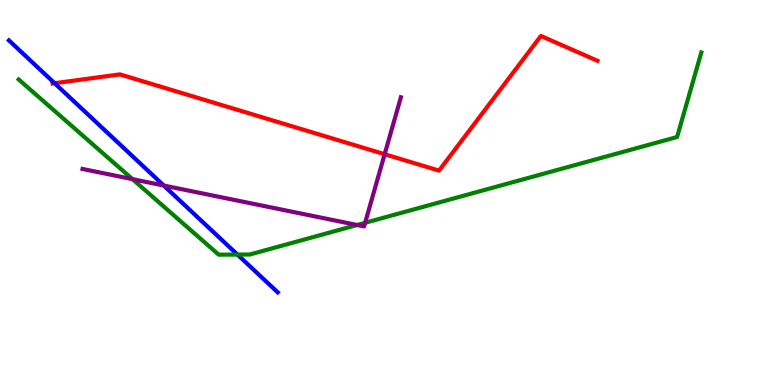[{'lines': ['blue', 'red'], 'intersections': [{'x': 0.705, 'y': 7.84}]}, {'lines': ['green', 'red'], 'intersections': []}, {'lines': ['purple', 'red'], 'intersections': [{'x': 4.96, 'y': 5.99}]}, {'lines': ['blue', 'green'], 'intersections': [{'x': 3.06, 'y': 3.39}]}, {'lines': ['blue', 'purple'], 'intersections': [{'x': 2.11, 'y': 5.18}]}, {'lines': ['green', 'purple'], 'intersections': [{'x': 1.71, 'y': 5.35}, {'x': 4.61, 'y': 4.16}, {'x': 4.71, 'y': 4.21}]}]